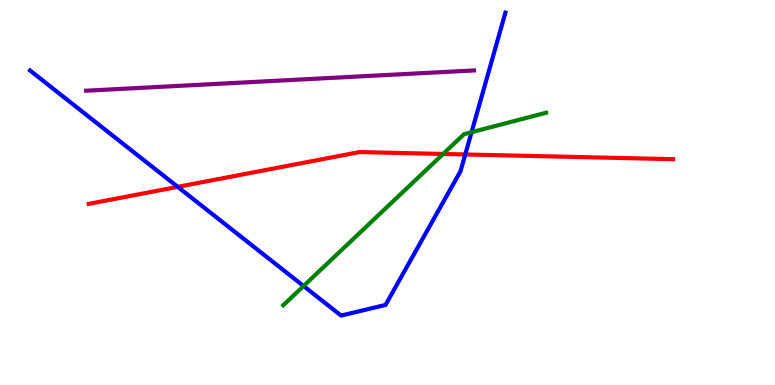[{'lines': ['blue', 'red'], 'intersections': [{'x': 2.29, 'y': 5.15}, {'x': 6.0, 'y': 5.99}]}, {'lines': ['green', 'red'], 'intersections': [{'x': 5.72, 'y': 6.0}]}, {'lines': ['purple', 'red'], 'intersections': []}, {'lines': ['blue', 'green'], 'intersections': [{'x': 3.92, 'y': 2.57}, {'x': 6.08, 'y': 6.57}]}, {'lines': ['blue', 'purple'], 'intersections': []}, {'lines': ['green', 'purple'], 'intersections': []}]